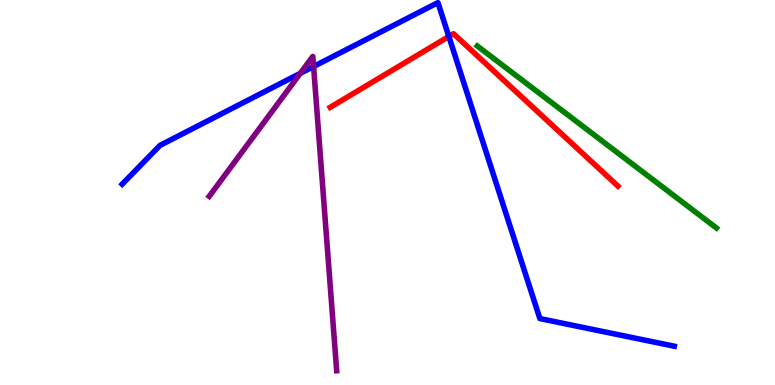[{'lines': ['blue', 'red'], 'intersections': [{'x': 5.79, 'y': 9.05}]}, {'lines': ['green', 'red'], 'intersections': []}, {'lines': ['purple', 'red'], 'intersections': []}, {'lines': ['blue', 'green'], 'intersections': []}, {'lines': ['blue', 'purple'], 'intersections': [{'x': 3.87, 'y': 8.1}, {'x': 4.05, 'y': 8.27}]}, {'lines': ['green', 'purple'], 'intersections': []}]